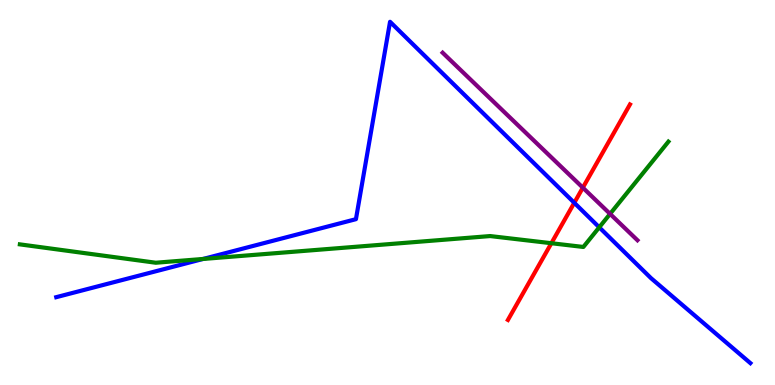[{'lines': ['blue', 'red'], 'intersections': [{'x': 7.41, 'y': 4.73}]}, {'lines': ['green', 'red'], 'intersections': [{'x': 7.11, 'y': 3.68}]}, {'lines': ['purple', 'red'], 'intersections': [{'x': 7.52, 'y': 5.13}]}, {'lines': ['blue', 'green'], 'intersections': [{'x': 2.62, 'y': 3.27}, {'x': 7.73, 'y': 4.1}]}, {'lines': ['blue', 'purple'], 'intersections': []}, {'lines': ['green', 'purple'], 'intersections': [{'x': 7.87, 'y': 4.44}]}]